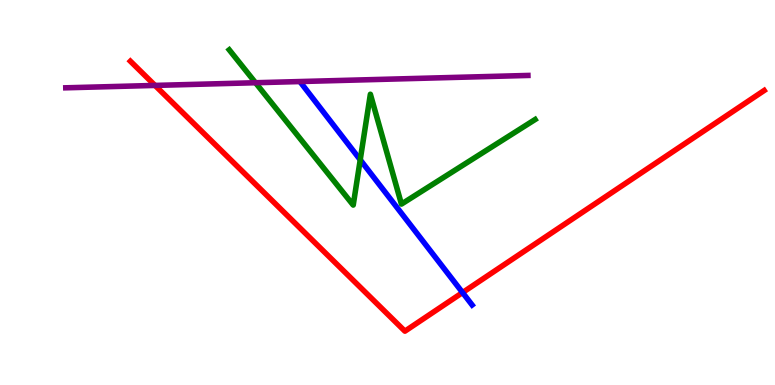[{'lines': ['blue', 'red'], 'intersections': [{'x': 5.97, 'y': 2.4}]}, {'lines': ['green', 'red'], 'intersections': []}, {'lines': ['purple', 'red'], 'intersections': [{'x': 2.0, 'y': 7.78}]}, {'lines': ['blue', 'green'], 'intersections': [{'x': 4.65, 'y': 5.85}]}, {'lines': ['blue', 'purple'], 'intersections': []}, {'lines': ['green', 'purple'], 'intersections': [{'x': 3.3, 'y': 7.85}]}]